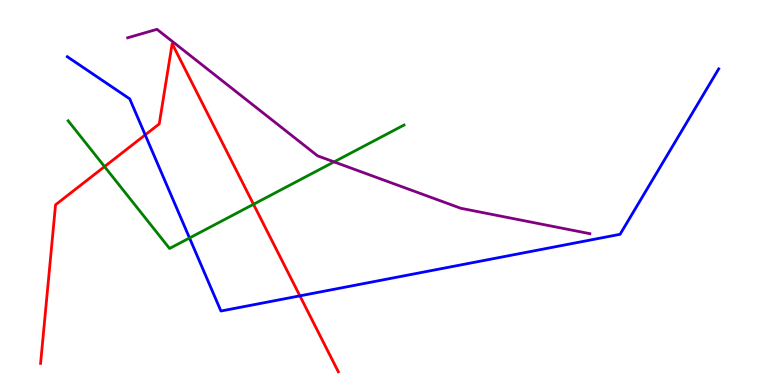[{'lines': ['blue', 'red'], 'intersections': [{'x': 1.87, 'y': 6.5}, {'x': 3.87, 'y': 2.32}]}, {'lines': ['green', 'red'], 'intersections': [{'x': 1.35, 'y': 5.67}, {'x': 3.27, 'y': 4.69}]}, {'lines': ['purple', 'red'], 'intersections': []}, {'lines': ['blue', 'green'], 'intersections': [{'x': 2.45, 'y': 3.82}]}, {'lines': ['blue', 'purple'], 'intersections': []}, {'lines': ['green', 'purple'], 'intersections': [{'x': 4.31, 'y': 5.8}]}]